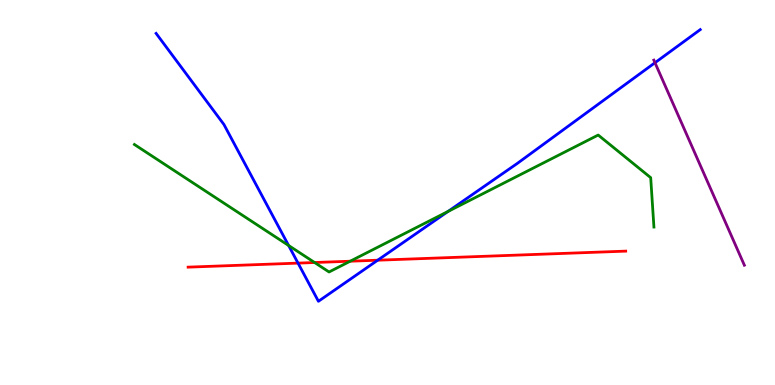[{'lines': ['blue', 'red'], 'intersections': [{'x': 3.85, 'y': 3.17}, {'x': 4.87, 'y': 3.24}]}, {'lines': ['green', 'red'], 'intersections': [{'x': 4.06, 'y': 3.18}, {'x': 4.52, 'y': 3.22}]}, {'lines': ['purple', 'red'], 'intersections': []}, {'lines': ['blue', 'green'], 'intersections': [{'x': 3.72, 'y': 3.62}, {'x': 5.78, 'y': 4.51}]}, {'lines': ['blue', 'purple'], 'intersections': [{'x': 8.45, 'y': 8.37}]}, {'lines': ['green', 'purple'], 'intersections': []}]